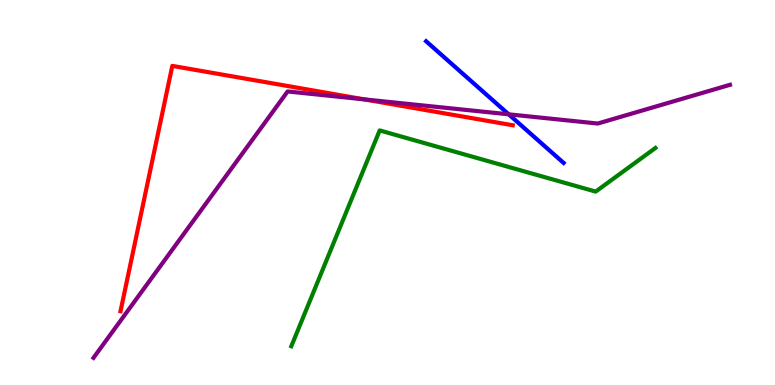[{'lines': ['blue', 'red'], 'intersections': []}, {'lines': ['green', 'red'], 'intersections': []}, {'lines': ['purple', 'red'], 'intersections': [{'x': 4.7, 'y': 7.42}]}, {'lines': ['blue', 'green'], 'intersections': []}, {'lines': ['blue', 'purple'], 'intersections': [{'x': 6.56, 'y': 7.03}]}, {'lines': ['green', 'purple'], 'intersections': []}]